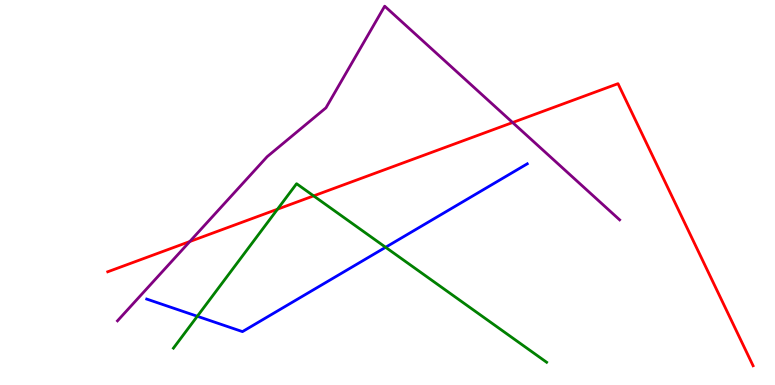[{'lines': ['blue', 'red'], 'intersections': []}, {'lines': ['green', 'red'], 'intersections': [{'x': 3.58, 'y': 4.57}, {'x': 4.05, 'y': 4.91}]}, {'lines': ['purple', 'red'], 'intersections': [{'x': 2.45, 'y': 3.73}, {'x': 6.61, 'y': 6.82}]}, {'lines': ['blue', 'green'], 'intersections': [{'x': 2.55, 'y': 1.79}, {'x': 4.98, 'y': 3.58}]}, {'lines': ['blue', 'purple'], 'intersections': []}, {'lines': ['green', 'purple'], 'intersections': []}]